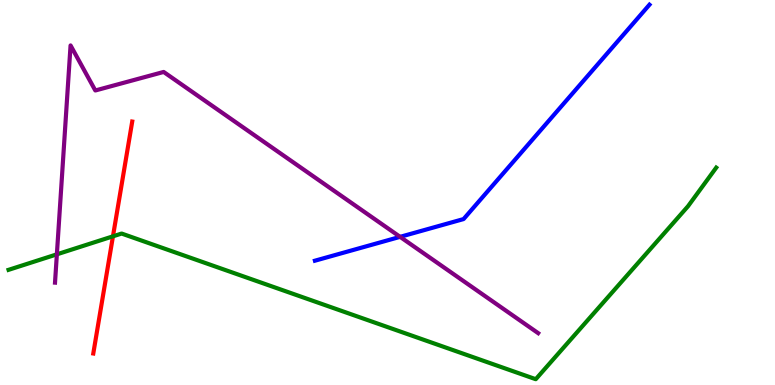[{'lines': ['blue', 'red'], 'intersections': []}, {'lines': ['green', 'red'], 'intersections': [{'x': 1.46, 'y': 3.86}]}, {'lines': ['purple', 'red'], 'intersections': []}, {'lines': ['blue', 'green'], 'intersections': []}, {'lines': ['blue', 'purple'], 'intersections': [{'x': 5.16, 'y': 3.85}]}, {'lines': ['green', 'purple'], 'intersections': [{'x': 0.734, 'y': 3.39}]}]